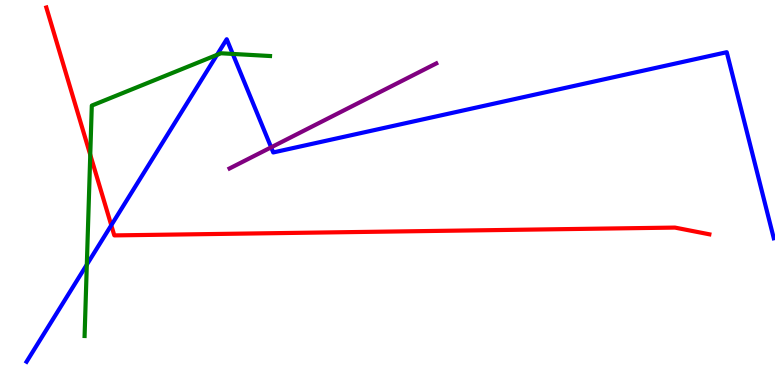[{'lines': ['blue', 'red'], 'intersections': [{'x': 1.44, 'y': 4.15}]}, {'lines': ['green', 'red'], 'intersections': [{'x': 1.16, 'y': 5.98}]}, {'lines': ['purple', 'red'], 'intersections': []}, {'lines': ['blue', 'green'], 'intersections': [{'x': 1.12, 'y': 3.13}, {'x': 2.8, 'y': 8.57}, {'x': 3.0, 'y': 8.6}]}, {'lines': ['blue', 'purple'], 'intersections': [{'x': 3.5, 'y': 6.17}]}, {'lines': ['green', 'purple'], 'intersections': []}]